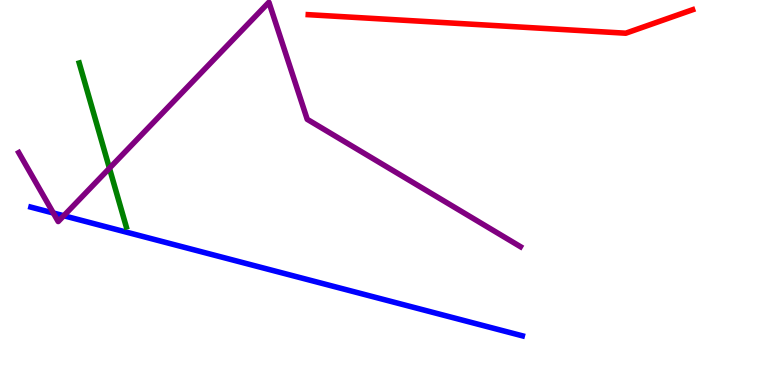[{'lines': ['blue', 'red'], 'intersections': []}, {'lines': ['green', 'red'], 'intersections': []}, {'lines': ['purple', 'red'], 'intersections': []}, {'lines': ['blue', 'green'], 'intersections': []}, {'lines': ['blue', 'purple'], 'intersections': [{'x': 0.688, 'y': 4.47}, {'x': 0.823, 'y': 4.4}]}, {'lines': ['green', 'purple'], 'intersections': [{'x': 1.41, 'y': 5.63}]}]